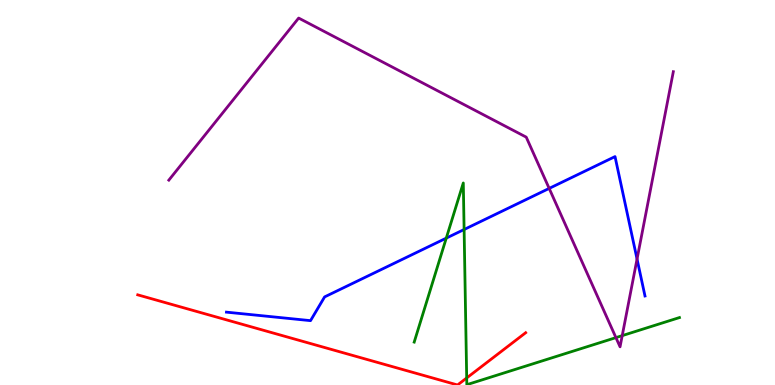[{'lines': ['blue', 'red'], 'intersections': []}, {'lines': ['green', 'red'], 'intersections': [{'x': 6.02, 'y': 0.183}]}, {'lines': ['purple', 'red'], 'intersections': []}, {'lines': ['blue', 'green'], 'intersections': [{'x': 5.76, 'y': 3.81}, {'x': 5.99, 'y': 4.04}]}, {'lines': ['blue', 'purple'], 'intersections': [{'x': 7.09, 'y': 5.11}, {'x': 8.22, 'y': 3.27}]}, {'lines': ['green', 'purple'], 'intersections': [{'x': 7.95, 'y': 1.23}, {'x': 8.03, 'y': 1.28}]}]